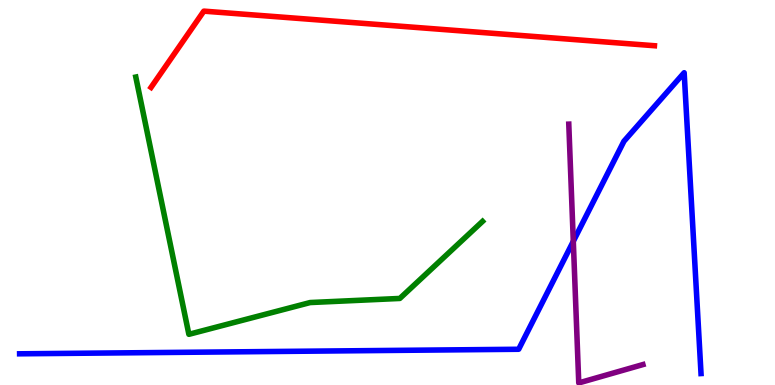[{'lines': ['blue', 'red'], 'intersections': []}, {'lines': ['green', 'red'], 'intersections': []}, {'lines': ['purple', 'red'], 'intersections': []}, {'lines': ['blue', 'green'], 'intersections': []}, {'lines': ['blue', 'purple'], 'intersections': [{'x': 7.4, 'y': 3.73}]}, {'lines': ['green', 'purple'], 'intersections': []}]